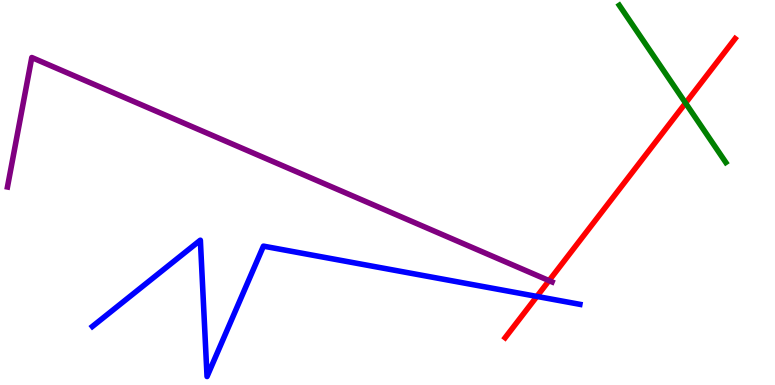[{'lines': ['blue', 'red'], 'intersections': [{'x': 6.93, 'y': 2.3}]}, {'lines': ['green', 'red'], 'intersections': [{'x': 8.85, 'y': 7.32}]}, {'lines': ['purple', 'red'], 'intersections': [{'x': 7.08, 'y': 2.71}]}, {'lines': ['blue', 'green'], 'intersections': []}, {'lines': ['blue', 'purple'], 'intersections': []}, {'lines': ['green', 'purple'], 'intersections': []}]